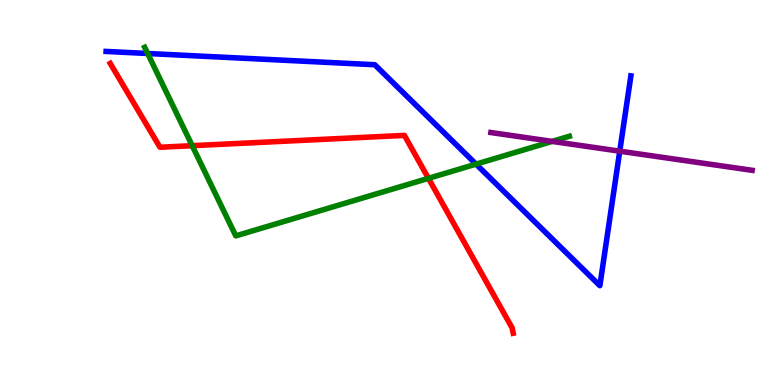[{'lines': ['blue', 'red'], 'intersections': []}, {'lines': ['green', 'red'], 'intersections': [{'x': 2.48, 'y': 6.22}, {'x': 5.53, 'y': 5.37}]}, {'lines': ['purple', 'red'], 'intersections': []}, {'lines': ['blue', 'green'], 'intersections': [{'x': 1.91, 'y': 8.61}, {'x': 6.14, 'y': 5.74}]}, {'lines': ['blue', 'purple'], 'intersections': [{'x': 8.0, 'y': 6.07}]}, {'lines': ['green', 'purple'], 'intersections': [{'x': 7.12, 'y': 6.33}]}]